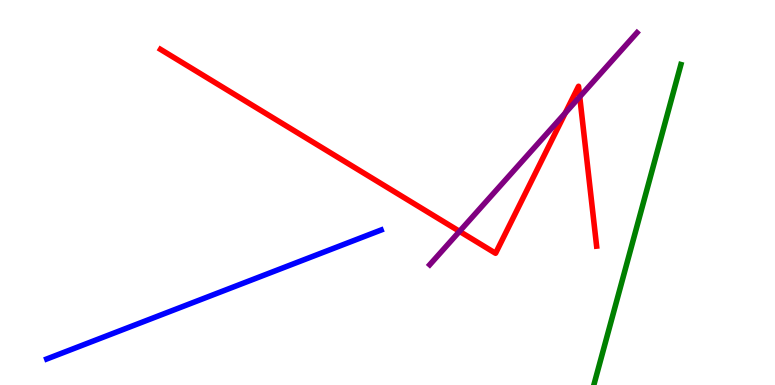[{'lines': ['blue', 'red'], 'intersections': []}, {'lines': ['green', 'red'], 'intersections': []}, {'lines': ['purple', 'red'], 'intersections': [{'x': 5.93, 'y': 3.99}, {'x': 7.29, 'y': 7.06}, {'x': 7.48, 'y': 7.49}]}, {'lines': ['blue', 'green'], 'intersections': []}, {'lines': ['blue', 'purple'], 'intersections': []}, {'lines': ['green', 'purple'], 'intersections': []}]